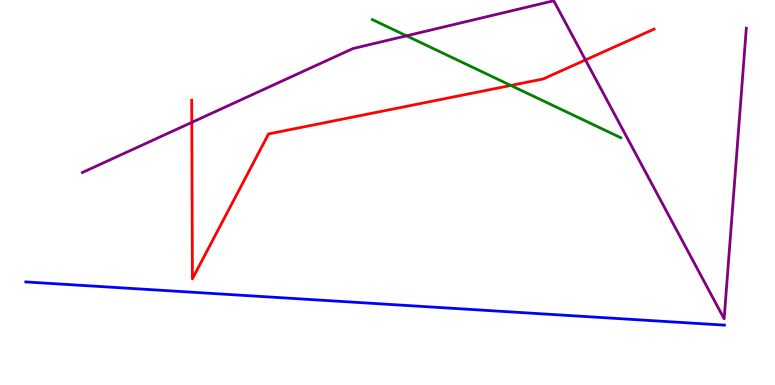[{'lines': ['blue', 'red'], 'intersections': []}, {'lines': ['green', 'red'], 'intersections': [{'x': 6.59, 'y': 7.78}]}, {'lines': ['purple', 'red'], 'intersections': [{'x': 2.47, 'y': 6.82}, {'x': 7.55, 'y': 8.44}]}, {'lines': ['blue', 'green'], 'intersections': []}, {'lines': ['blue', 'purple'], 'intersections': []}, {'lines': ['green', 'purple'], 'intersections': [{'x': 5.24, 'y': 9.07}]}]